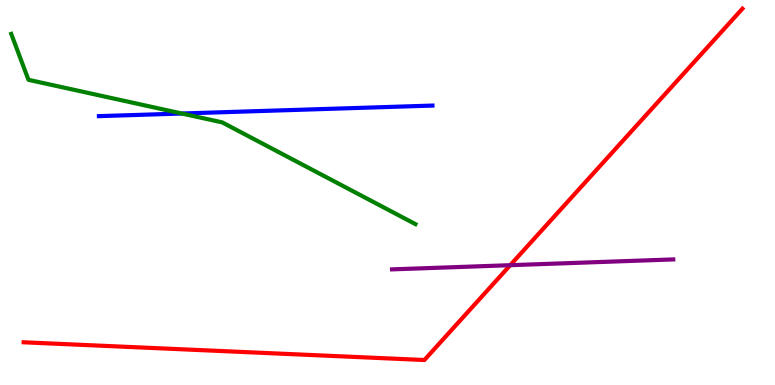[{'lines': ['blue', 'red'], 'intersections': []}, {'lines': ['green', 'red'], 'intersections': []}, {'lines': ['purple', 'red'], 'intersections': [{'x': 6.58, 'y': 3.11}]}, {'lines': ['blue', 'green'], 'intersections': [{'x': 2.35, 'y': 7.05}]}, {'lines': ['blue', 'purple'], 'intersections': []}, {'lines': ['green', 'purple'], 'intersections': []}]